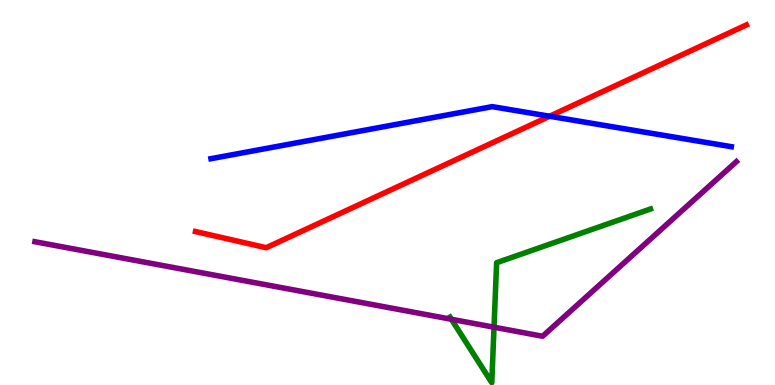[{'lines': ['blue', 'red'], 'intersections': [{'x': 7.09, 'y': 6.98}]}, {'lines': ['green', 'red'], 'intersections': []}, {'lines': ['purple', 'red'], 'intersections': []}, {'lines': ['blue', 'green'], 'intersections': []}, {'lines': ['blue', 'purple'], 'intersections': []}, {'lines': ['green', 'purple'], 'intersections': [{'x': 5.82, 'y': 1.71}, {'x': 6.37, 'y': 1.5}]}]